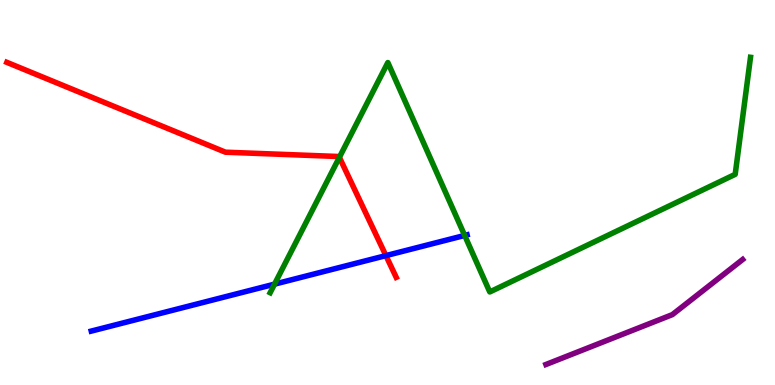[{'lines': ['blue', 'red'], 'intersections': [{'x': 4.98, 'y': 3.36}]}, {'lines': ['green', 'red'], 'intersections': [{'x': 4.38, 'y': 5.91}]}, {'lines': ['purple', 'red'], 'intersections': []}, {'lines': ['blue', 'green'], 'intersections': [{'x': 3.54, 'y': 2.62}, {'x': 6.0, 'y': 3.88}]}, {'lines': ['blue', 'purple'], 'intersections': []}, {'lines': ['green', 'purple'], 'intersections': []}]